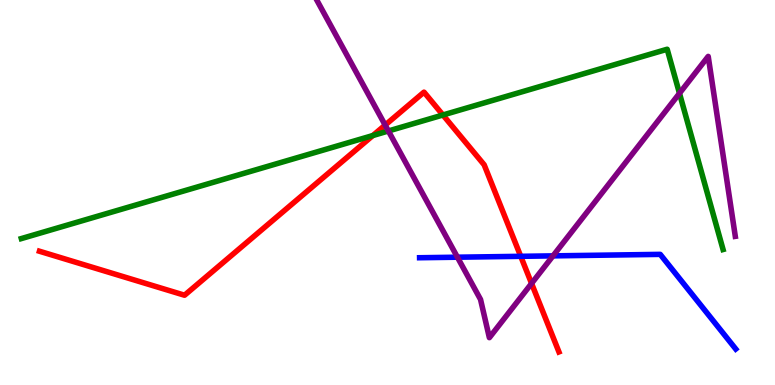[{'lines': ['blue', 'red'], 'intersections': [{'x': 6.72, 'y': 3.34}]}, {'lines': ['green', 'red'], 'intersections': [{'x': 4.81, 'y': 6.48}, {'x': 5.72, 'y': 7.01}]}, {'lines': ['purple', 'red'], 'intersections': [{'x': 4.97, 'y': 6.75}, {'x': 6.86, 'y': 2.64}]}, {'lines': ['blue', 'green'], 'intersections': []}, {'lines': ['blue', 'purple'], 'intersections': [{'x': 5.9, 'y': 3.32}, {'x': 7.14, 'y': 3.35}]}, {'lines': ['green', 'purple'], 'intersections': [{'x': 5.01, 'y': 6.6}, {'x': 8.77, 'y': 7.58}]}]